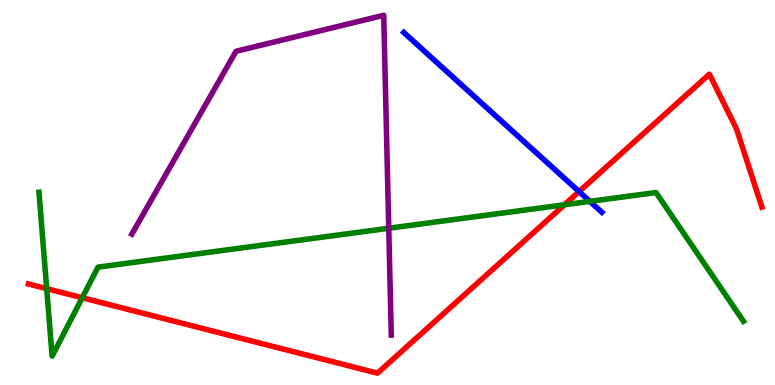[{'lines': ['blue', 'red'], 'intersections': [{'x': 7.47, 'y': 5.02}]}, {'lines': ['green', 'red'], 'intersections': [{'x': 0.603, 'y': 2.5}, {'x': 1.06, 'y': 2.27}, {'x': 7.28, 'y': 4.68}]}, {'lines': ['purple', 'red'], 'intersections': []}, {'lines': ['blue', 'green'], 'intersections': [{'x': 7.61, 'y': 4.77}]}, {'lines': ['blue', 'purple'], 'intersections': []}, {'lines': ['green', 'purple'], 'intersections': [{'x': 5.02, 'y': 4.07}]}]